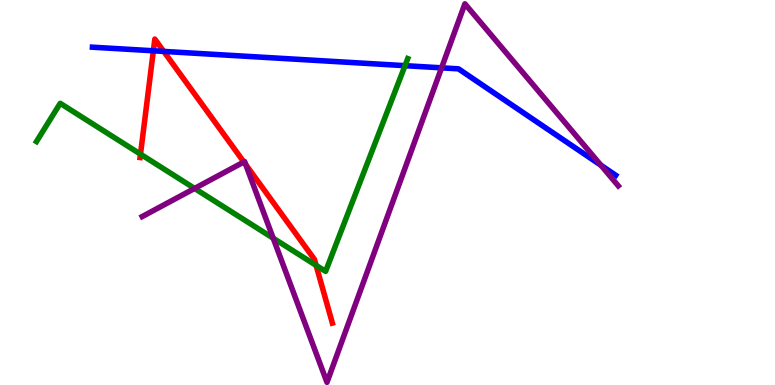[{'lines': ['blue', 'red'], 'intersections': [{'x': 1.98, 'y': 8.68}, {'x': 2.11, 'y': 8.66}]}, {'lines': ['green', 'red'], 'intersections': [{'x': 1.81, 'y': 6.0}, {'x': 4.08, 'y': 3.11}]}, {'lines': ['purple', 'red'], 'intersections': [{'x': 3.15, 'y': 5.79}, {'x': 3.17, 'y': 5.73}]}, {'lines': ['blue', 'green'], 'intersections': [{'x': 5.23, 'y': 8.29}]}, {'lines': ['blue', 'purple'], 'intersections': [{'x': 5.7, 'y': 8.24}, {'x': 7.75, 'y': 5.71}]}, {'lines': ['green', 'purple'], 'intersections': [{'x': 2.51, 'y': 5.11}, {'x': 3.53, 'y': 3.81}]}]